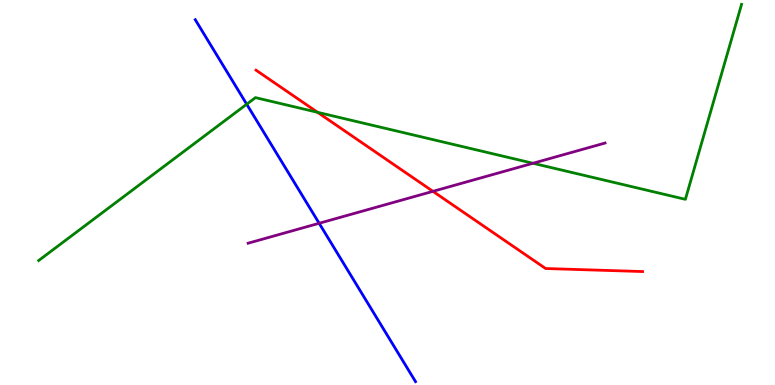[{'lines': ['blue', 'red'], 'intersections': []}, {'lines': ['green', 'red'], 'intersections': [{'x': 4.1, 'y': 7.08}]}, {'lines': ['purple', 'red'], 'intersections': [{'x': 5.59, 'y': 5.03}]}, {'lines': ['blue', 'green'], 'intersections': [{'x': 3.18, 'y': 7.29}]}, {'lines': ['blue', 'purple'], 'intersections': [{'x': 4.12, 'y': 4.2}]}, {'lines': ['green', 'purple'], 'intersections': [{'x': 6.88, 'y': 5.76}]}]